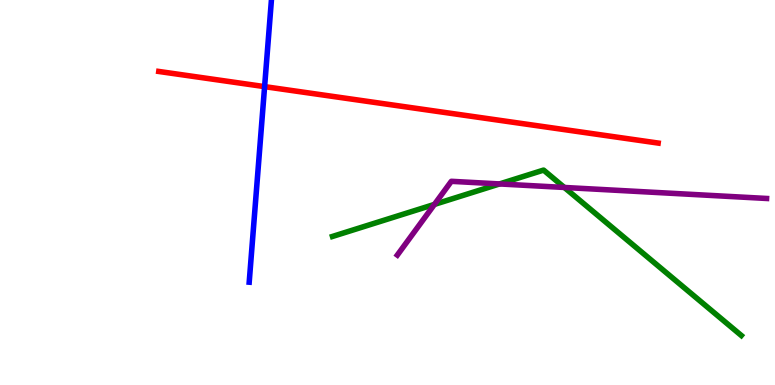[{'lines': ['blue', 'red'], 'intersections': [{'x': 3.41, 'y': 7.75}]}, {'lines': ['green', 'red'], 'intersections': []}, {'lines': ['purple', 'red'], 'intersections': []}, {'lines': ['blue', 'green'], 'intersections': []}, {'lines': ['blue', 'purple'], 'intersections': []}, {'lines': ['green', 'purple'], 'intersections': [{'x': 5.61, 'y': 4.69}, {'x': 6.45, 'y': 5.22}, {'x': 7.28, 'y': 5.13}]}]